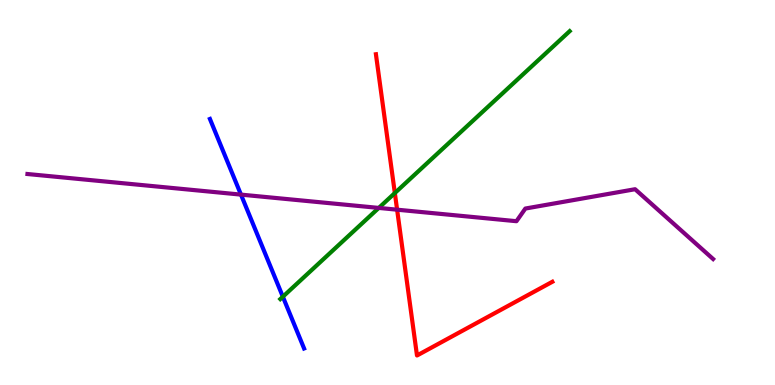[{'lines': ['blue', 'red'], 'intersections': []}, {'lines': ['green', 'red'], 'intersections': [{'x': 5.09, 'y': 4.99}]}, {'lines': ['purple', 'red'], 'intersections': [{'x': 5.12, 'y': 4.55}]}, {'lines': ['blue', 'green'], 'intersections': [{'x': 3.65, 'y': 2.29}]}, {'lines': ['blue', 'purple'], 'intersections': [{'x': 3.11, 'y': 4.94}]}, {'lines': ['green', 'purple'], 'intersections': [{'x': 4.89, 'y': 4.6}]}]